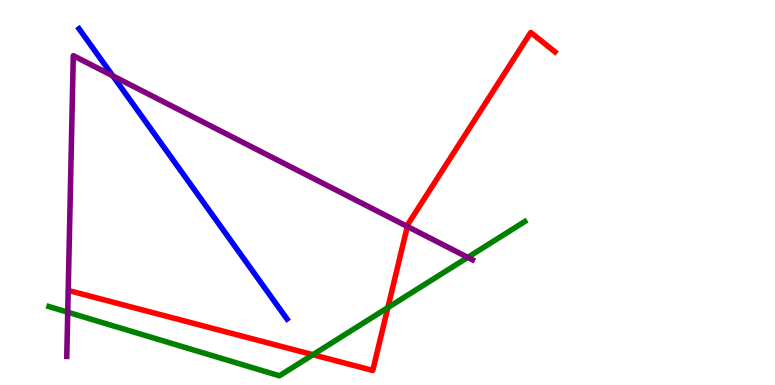[{'lines': ['blue', 'red'], 'intersections': []}, {'lines': ['green', 'red'], 'intersections': [{'x': 4.04, 'y': 0.786}, {'x': 5.0, 'y': 2.01}]}, {'lines': ['purple', 'red'], 'intersections': [{'x': 5.26, 'y': 4.12}]}, {'lines': ['blue', 'green'], 'intersections': []}, {'lines': ['blue', 'purple'], 'intersections': [{'x': 1.46, 'y': 8.03}]}, {'lines': ['green', 'purple'], 'intersections': [{'x': 0.874, 'y': 1.89}, {'x': 6.04, 'y': 3.31}]}]